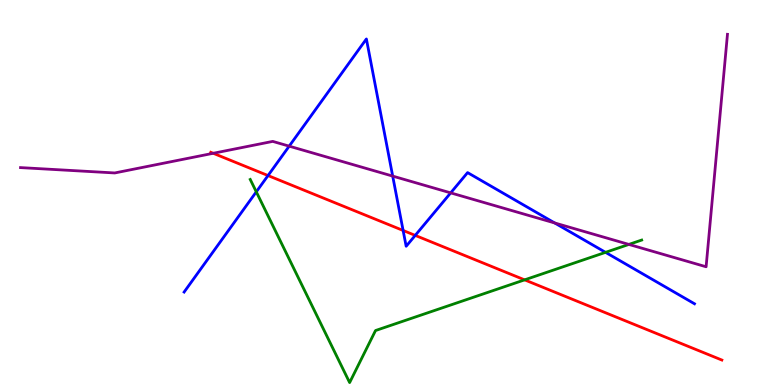[{'lines': ['blue', 'red'], 'intersections': [{'x': 3.46, 'y': 5.44}, {'x': 5.2, 'y': 4.01}, {'x': 5.36, 'y': 3.89}]}, {'lines': ['green', 'red'], 'intersections': [{'x': 6.77, 'y': 2.73}]}, {'lines': ['purple', 'red'], 'intersections': [{'x': 2.75, 'y': 6.02}]}, {'lines': ['blue', 'green'], 'intersections': [{'x': 3.31, 'y': 5.02}, {'x': 7.81, 'y': 3.45}]}, {'lines': ['blue', 'purple'], 'intersections': [{'x': 3.73, 'y': 6.2}, {'x': 5.07, 'y': 5.43}, {'x': 5.82, 'y': 4.99}, {'x': 7.16, 'y': 4.21}]}, {'lines': ['green', 'purple'], 'intersections': [{'x': 8.11, 'y': 3.65}]}]